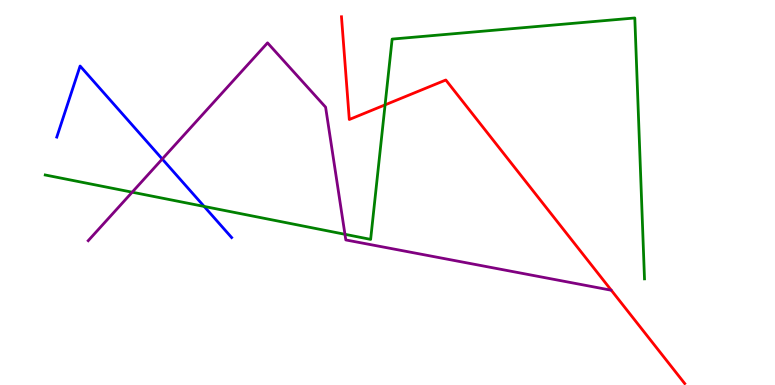[{'lines': ['blue', 'red'], 'intersections': []}, {'lines': ['green', 'red'], 'intersections': [{'x': 4.97, 'y': 7.28}]}, {'lines': ['purple', 'red'], 'intersections': []}, {'lines': ['blue', 'green'], 'intersections': [{'x': 2.63, 'y': 4.64}]}, {'lines': ['blue', 'purple'], 'intersections': [{'x': 2.09, 'y': 5.87}]}, {'lines': ['green', 'purple'], 'intersections': [{'x': 1.71, 'y': 5.01}, {'x': 4.45, 'y': 3.91}]}]